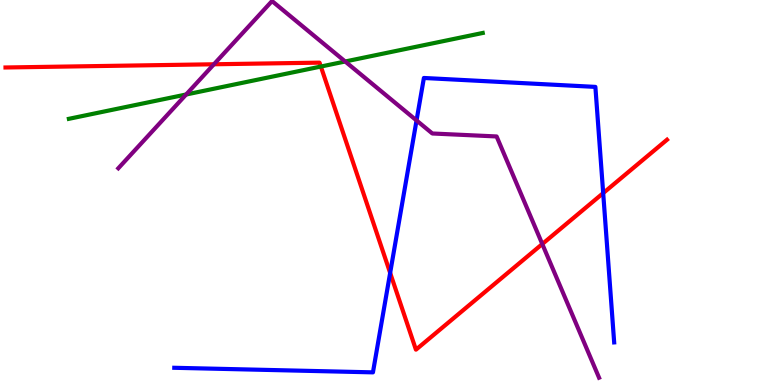[{'lines': ['blue', 'red'], 'intersections': [{'x': 5.03, 'y': 2.91}, {'x': 7.78, 'y': 4.98}]}, {'lines': ['green', 'red'], 'intersections': [{'x': 4.14, 'y': 8.27}]}, {'lines': ['purple', 'red'], 'intersections': [{'x': 2.76, 'y': 8.33}, {'x': 7.0, 'y': 3.66}]}, {'lines': ['blue', 'green'], 'intersections': []}, {'lines': ['blue', 'purple'], 'intersections': [{'x': 5.37, 'y': 6.87}]}, {'lines': ['green', 'purple'], 'intersections': [{'x': 2.4, 'y': 7.55}, {'x': 4.45, 'y': 8.4}]}]